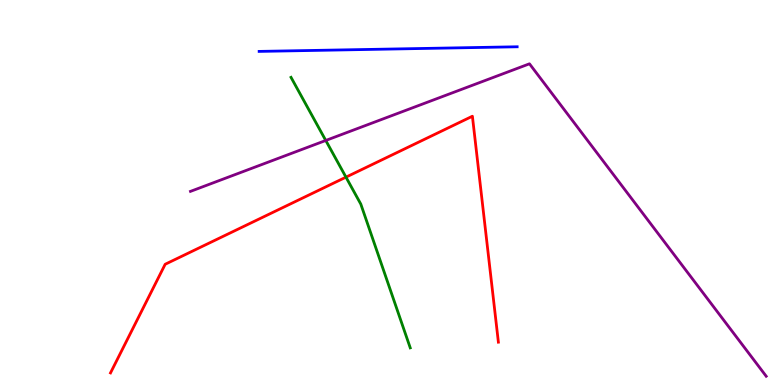[{'lines': ['blue', 'red'], 'intersections': []}, {'lines': ['green', 'red'], 'intersections': [{'x': 4.46, 'y': 5.4}]}, {'lines': ['purple', 'red'], 'intersections': []}, {'lines': ['blue', 'green'], 'intersections': []}, {'lines': ['blue', 'purple'], 'intersections': []}, {'lines': ['green', 'purple'], 'intersections': [{'x': 4.2, 'y': 6.35}]}]